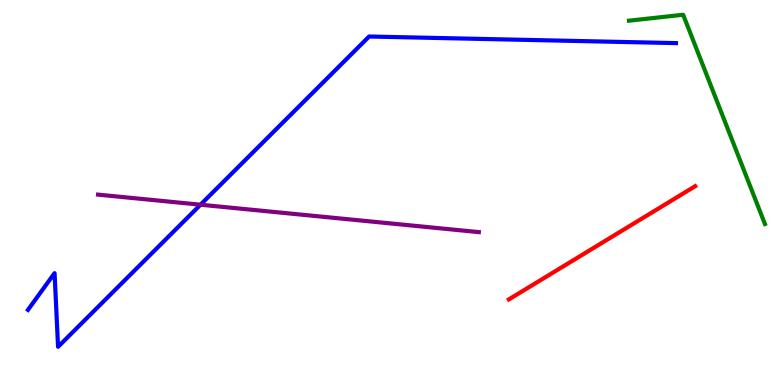[{'lines': ['blue', 'red'], 'intersections': []}, {'lines': ['green', 'red'], 'intersections': []}, {'lines': ['purple', 'red'], 'intersections': []}, {'lines': ['blue', 'green'], 'intersections': []}, {'lines': ['blue', 'purple'], 'intersections': [{'x': 2.59, 'y': 4.68}]}, {'lines': ['green', 'purple'], 'intersections': []}]